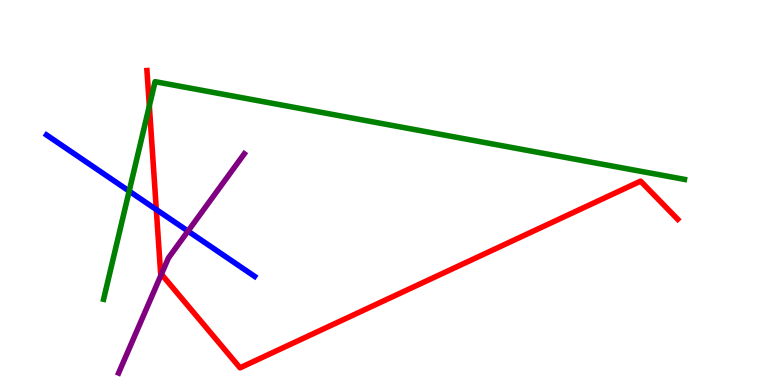[{'lines': ['blue', 'red'], 'intersections': [{'x': 2.02, 'y': 4.56}]}, {'lines': ['green', 'red'], 'intersections': [{'x': 1.93, 'y': 7.25}]}, {'lines': ['purple', 'red'], 'intersections': [{'x': 2.08, 'y': 2.88}]}, {'lines': ['blue', 'green'], 'intersections': [{'x': 1.67, 'y': 5.04}]}, {'lines': ['blue', 'purple'], 'intersections': [{'x': 2.43, 'y': 4.0}]}, {'lines': ['green', 'purple'], 'intersections': []}]